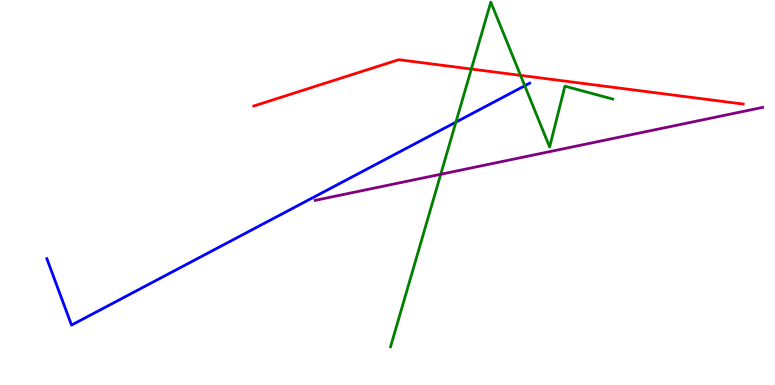[{'lines': ['blue', 'red'], 'intersections': []}, {'lines': ['green', 'red'], 'intersections': [{'x': 6.08, 'y': 8.21}, {'x': 6.72, 'y': 8.04}]}, {'lines': ['purple', 'red'], 'intersections': []}, {'lines': ['blue', 'green'], 'intersections': [{'x': 5.88, 'y': 6.83}, {'x': 6.77, 'y': 7.77}]}, {'lines': ['blue', 'purple'], 'intersections': []}, {'lines': ['green', 'purple'], 'intersections': [{'x': 5.69, 'y': 5.47}]}]